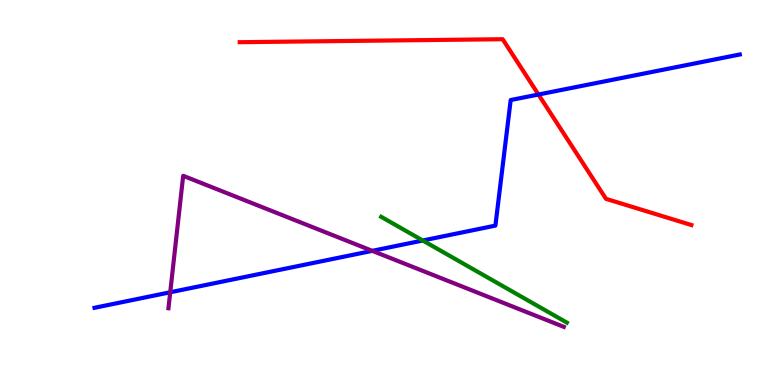[{'lines': ['blue', 'red'], 'intersections': [{'x': 6.95, 'y': 7.54}]}, {'lines': ['green', 'red'], 'intersections': []}, {'lines': ['purple', 'red'], 'intersections': []}, {'lines': ['blue', 'green'], 'intersections': [{'x': 5.45, 'y': 3.75}]}, {'lines': ['blue', 'purple'], 'intersections': [{'x': 2.2, 'y': 2.41}, {'x': 4.8, 'y': 3.48}]}, {'lines': ['green', 'purple'], 'intersections': []}]